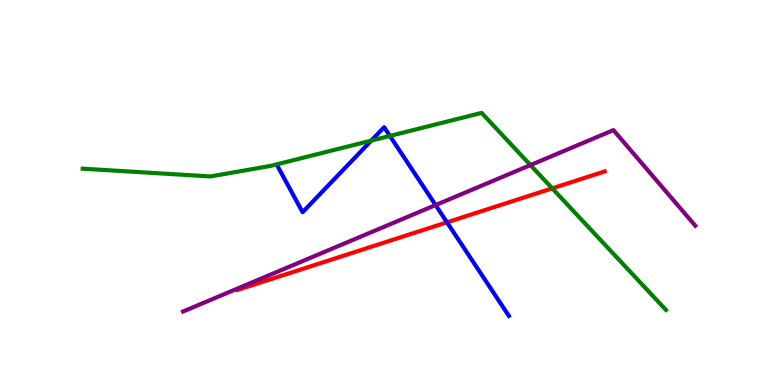[{'lines': ['blue', 'red'], 'intersections': [{'x': 5.77, 'y': 4.23}]}, {'lines': ['green', 'red'], 'intersections': [{'x': 7.13, 'y': 5.11}]}, {'lines': ['purple', 'red'], 'intersections': []}, {'lines': ['blue', 'green'], 'intersections': [{'x': 4.79, 'y': 6.35}, {'x': 5.03, 'y': 6.47}]}, {'lines': ['blue', 'purple'], 'intersections': [{'x': 5.62, 'y': 4.67}]}, {'lines': ['green', 'purple'], 'intersections': [{'x': 6.84, 'y': 5.71}]}]